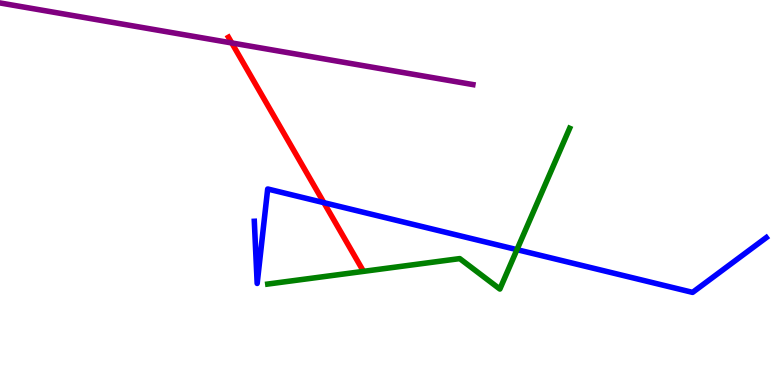[{'lines': ['blue', 'red'], 'intersections': [{'x': 4.18, 'y': 4.74}]}, {'lines': ['green', 'red'], 'intersections': []}, {'lines': ['purple', 'red'], 'intersections': [{'x': 2.99, 'y': 8.88}]}, {'lines': ['blue', 'green'], 'intersections': [{'x': 6.67, 'y': 3.52}]}, {'lines': ['blue', 'purple'], 'intersections': []}, {'lines': ['green', 'purple'], 'intersections': []}]